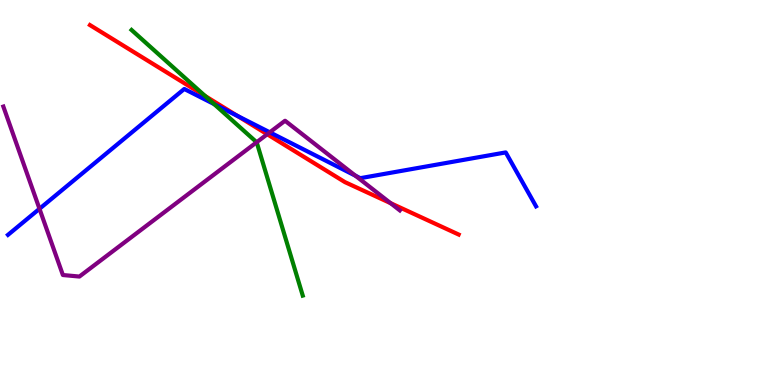[{'lines': ['blue', 'red'], 'intersections': [{'x': 3.06, 'y': 6.99}]}, {'lines': ['green', 'red'], 'intersections': [{'x': 2.65, 'y': 7.51}]}, {'lines': ['purple', 'red'], 'intersections': [{'x': 3.45, 'y': 6.51}, {'x': 5.04, 'y': 4.72}]}, {'lines': ['blue', 'green'], 'intersections': [{'x': 2.76, 'y': 7.3}]}, {'lines': ['blue', 'purple'], 'intersections': [{'x': 0.509, 'y': 4.58}, {'x': 3.48, 'y': 6.56}, {'x': 4.59, 'y': 5.44}]}, {'lines': ['green', 'purple'], 'intersections': [{'x': 3.31, 'y': 6.31}]}]